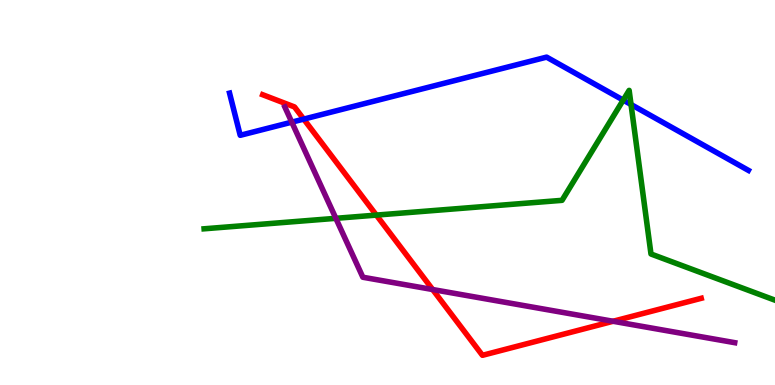[{'lines': ['blue', 'red'], 'intersections': [{'x': 3.92, 'y': 6.91}]}, {'lines': ['green', 'red'], 'intersections': [{'x': 4.86, 'y': 4.41}]}, {'lines': ['purple', 'red'], 'intersections': [{'x': 5.58, 'y': 2.48}, {'x': 7.91, 'y': 1.66}]}, {'lines': ['blue', 'green'], 'intersections': [{'x': 8.04, 'y': 7.4}, {'x': 8.14, 'y': 7.29}]}, {'lines': ['blue', 'purple'], 'intersections': [{'x': 3.77, 'y': 6.83}]}, {'lines': ['green', 'purple'], 'intersections': [{'x': 4.33, 'y': 4.33}]}]